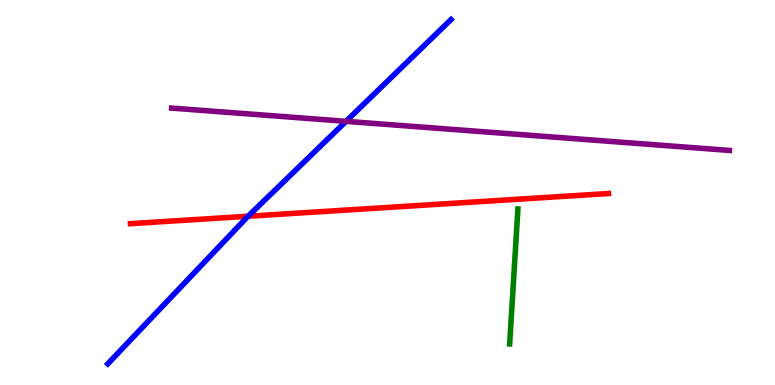[{'lines': ['blue', 'red'], 'intersections': [{'x': 3.2, 'y': 4.38}]}, {'lines': ['green', 'red'], 'intersections': []}, {'lines': ['purple', 'red'], 'intersections': []}, {'lines': ['blue', 'green'], 'intersections': []}, {'lines': ['blue', 'purple'], 'intersections': [{'x': 4.46, 'y': 6.85}]}, {'lines': ['green', 'purple'], 'intersections': []}]